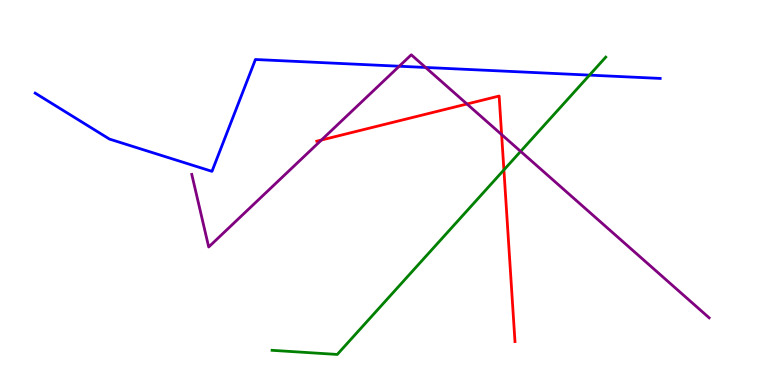[{'lines': ['blue', 'red'], 'intersections': []}, {'lines': ['green', 'red'], 'intersections': [{'x': 6.5, 'y': 5.59}]}, {'lines': ['purple', 'red'], 'intersections': [{'x': 4.15, 'y': 6.36}, {'x': 6.03, 'y': 7.3}, {'x': 6.47, 'y': 6.5}]}, {'lines': ['blue', 'green'], 'intersections': [{'x': 7.61, 'y': 8.05}]}, {'lines': ['blue', 'purple'], 'intersections': [{'x': 5.15, 'y': 8.28}, {'x': 5.49, 'y': 8.25}]}, {'lines': ['green', 'purple'], 'intersections': [{'x': 6.72, 'y': 6.07}]}]